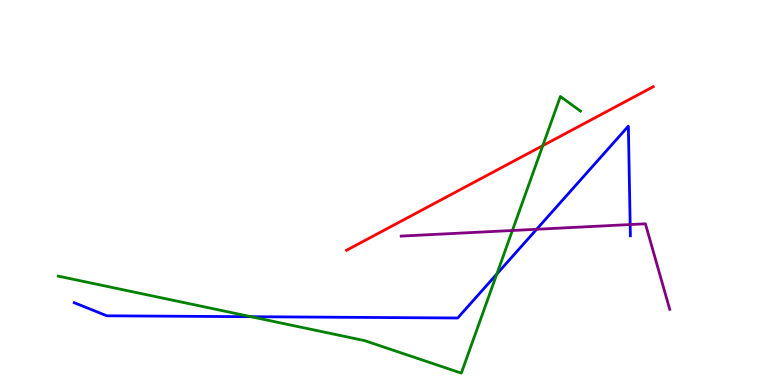[{'lines': ['blue', 'red'], 'intersections': []}, {'lines': ['green', 'red'], 'intersections': [{'x': 7.0, 'y': 6.22}]}, {'lines': ['purple', 'red'], 'intersections': []}, {'lines': ['blue', 'green'], 'intersections': [{'x': 3.24, 'y': 1.77}, {'x': 6.41, 'y': 2.88}]}, {'lines': ['blue', 'purple'], 'intersections': [{'x': 6.92, 'y': 4.04}, {'x': 8.13, 'y': 4.17}]}, {'lines': ['green', 'purple'], 'intersections': [{'x': 6.61, 'y': 4.01}]}]